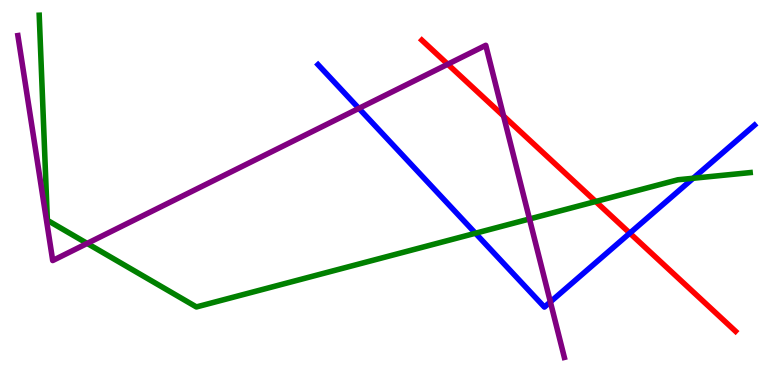[{'lines': ['blue', 'red'], 'intersections': [{'x': 8.13, 'y': 3.94}]}, {'lines': ['green', 'red'], 'intersections': [{'x': 7.69, 'y': 4.77}]}, {'lines': ['purple', 'red'], 'intersections': [{'x': 5.78, 'y': 8.33}, {'x': 6.5, 'y': 6.99}]}, {'lines': ['blue', 'green'], 'intersections': [{'x': 6.13, 'y': 3.94}, {'x': 8.94, 'y': 5.37}]}, {'lines': ['blue', 'purple'], 'intersections': [{'x': 4.63, 'y': 7.18}, {'x': 7.1, 'y': 2.16}]}, {'lines': ['green', 'purple'], 'intersections': [{'x': 1.12, 'y': 3.68}, {'x': 6.83, 'y': 4.31}]}]